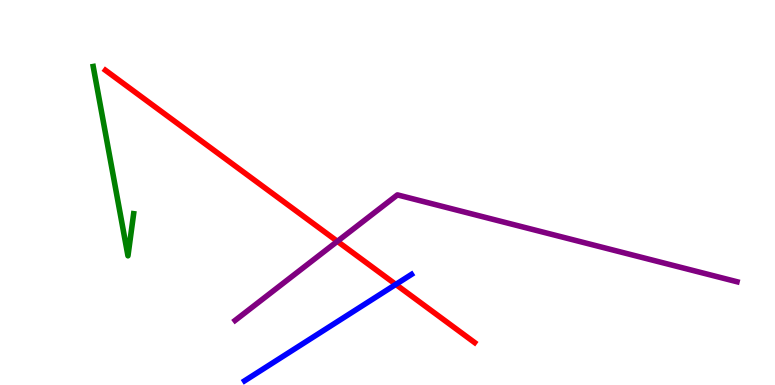[{'lines': ['blue', 'red'], 'intersections': [{'x': 5.11, 'y': 2.61}]}, {'lines': ['green', 'red'], 'intersections': []}, {'lines': ['purple', 'red'], 'intersections': [{'x': 4.35, 'y': 3.73}]}, {'lines': ['blue', 'green'], 'intersections': []}, {'lines': ['blue', 'purple'], 'intersections': []}, {'lines': ['green', 'purple'], 'intersections': []}]